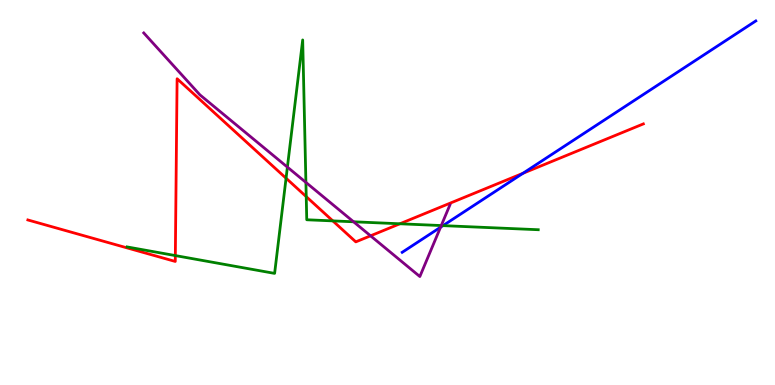[{'lines': ['blue', 'red'], 'intersections': [{'x': 6.75, 'y': 5.5}]}, {'lines': ['green', 'red'], 'intersections': [{'x': 2.26, 'y': 3.36}, {'x': 3.69, 'y': 5.37}, {'x': 3.95, 'y': 4.89}, {'x': 4.29, 'y': 4.26}, {'x': 5.16, 'y': 4.19}]}, {'lines': ['purple', 'red'], 'intersections': [{'x': 4.78, 'y': 3.88}]}, {'lines': ['blue', 'green'], 'intersections': [{'x': 5.72, 'y': 4.14}]}, {'lines': ['blue', 'purple'], 'intersections': [{'x': 5.68, 'y': 4.1}]}, {'lines': ['green', 'purple'], 'intersections': [{'x': 3.71, 'y': 5.66}, {'x': 3.95, 'y': 5.26}, {'x': 4.56, 'y': 4.24}, {'x': 5.69, 'y': 4.14}]}]